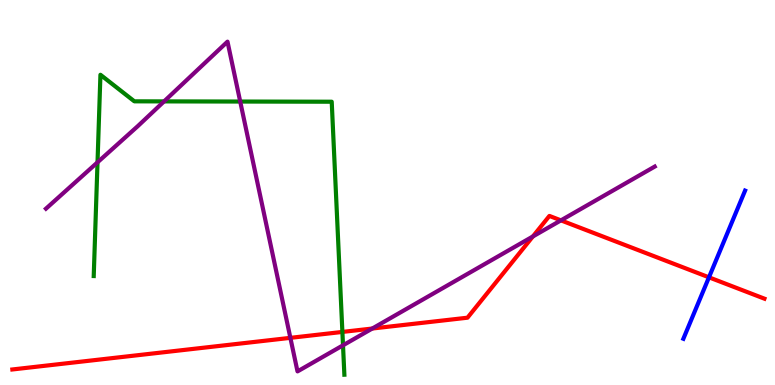[{'lines': ['blue', 'red'], 'intersections': [{'x': 9.15, 'y': 2.8}]}, {'lines': ['green', 'red'], 'intersections': [{'x': 4.42, 'y': 1.38}]}, {'lines': ['purple', 'red'], 'intersections': [{'x': 3.75, 'y': 1.22}, {'x': 4.8, 'y': 1.47}, {'x': 6.88, 'y': 3.86}, {'x': 7.24, 'y': 4.28}]}, {'lines': ['blue', 'green'], 'intersections': []}, {'lines': ['blue', 'purple'], 'intersections': []}, {'lines': ['green', 'purple'], 'intersections': [{'x': 1.26, 'y': 5.78}, {'x': 2.12, 'y': 7.37}, {'x': 3.1, 'y': 7.36}, {'x': 4.43, 'y': 1.03}]}]